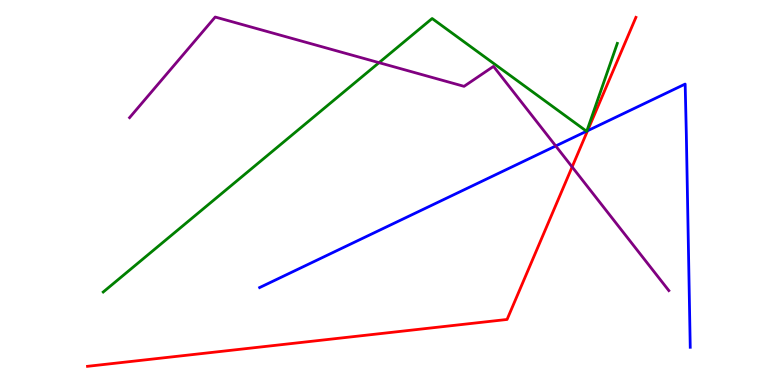[{'lines': ['blue', 'red'], 'intersections': [{'x': 7.58, 'y': 6.6}]}, {'lines': ['green', 'red'], 'intersections': []}, {'lines': ['purple', 'red'], 'intersections': [{'x': 7.38, 'y': 5.66}]}, {'lines': ['blue', 'green'], 'intersections': [{'x': 7.57, 'y': 6.59}, {'x': 7.57, 'y': 6.59}]}, {'lines': ['blue', 'purple'], 'intersections': [{'x': 7.17, 'y': 6.21}]}, {'lines': ['green', 'purple'], 'intersections': [{'x': 4.89, 'y': 8.37}]}]